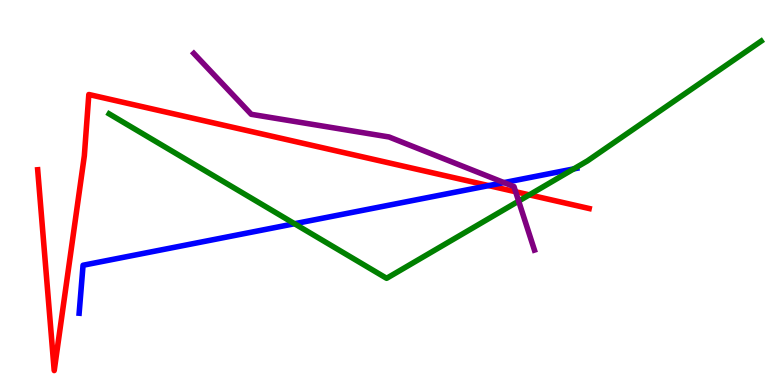[{'lines': ['blue', 'red'], 'intersections': [{'x': 6.31, 'y': 5.18}]}, {'lines': ['green', 'red'], 'intersections': [{'x': 6.83, 'y': 4.94}]}, {'lines': ['purple', 'red'], 'intersections': [{'x': 6.65, 'y': 5.02}]}, {'lines': ['blue', 'green'], 'intersections': [{'x': 3.8, 'y': 4.19}, {'x': 7.4, 'y': 5.61}]}, {'lines': ['blue', 'purple'], 'intersections': [{'x': 6.5, 'y': 5.26}]}, {'lines': ['green', 'purple'], 'intersections': [{'x': 6.69, 'y': 4.78}]}]